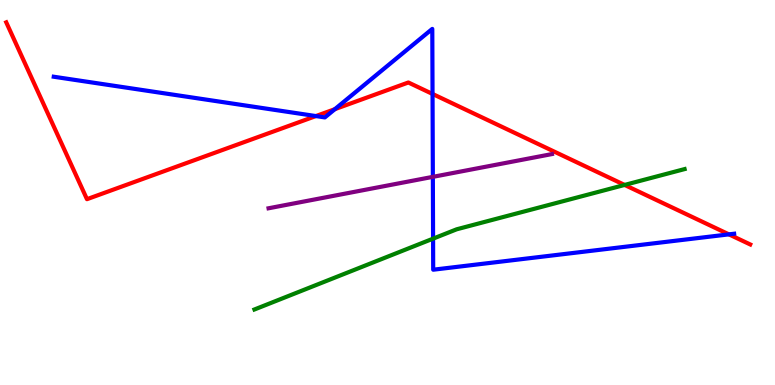[{'lines': ['blue', 'red'], 'intersections': [{'x': 4.08, 'y': 6.99}, {'x': 4.32, 'y': 7.16}, {'x': 5.58, 'y': 7.56}, {'x': 9.41, 'y': 3.91}]}, {'lines': ['green', 'red'], 'intersections': [{'x': 8.06, 'y': 5.2}]}, {'lines': ['purple', 'red'], 'intersections': []}, {'lines': ['blue', 'green'], 'intersections': [{'x': 5.59, 'y': 3.8}]}, {'lines': ['blue', 'purple'], 'intersections': [{'x': 5.59, 'y': 5.41}]}, {'lines': ['green', 'purple'], 'intersections': []}]